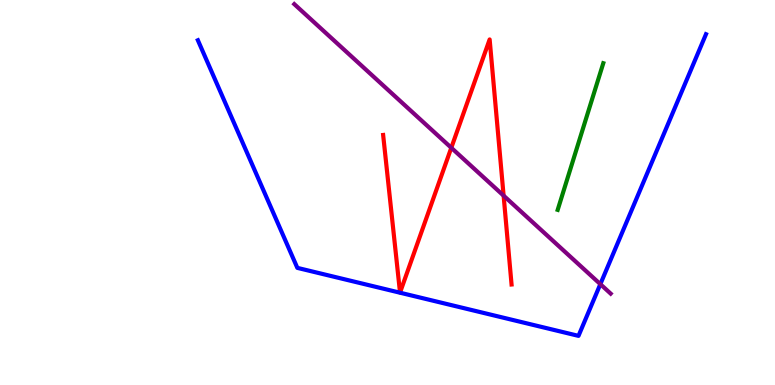[{'lines': ['blue', 'red'], 'intersections': []}, {'lines': ['green', 'red'], 'intersections': []}, {'lines': ['purple', 'red'], 'intersections': [{'x': 5.82, 'y': 6.16}, {'x': 6.5, 'y': 4.92}]}, {'lines': ['blue', 'green'], 'intersections': []}, {'lines': ['blue', 'purple'], 'intersections': [{'x': 7.75, 'y': 2.62}]}, {'lines': ['green', 'purple'], 'intersections': []}]